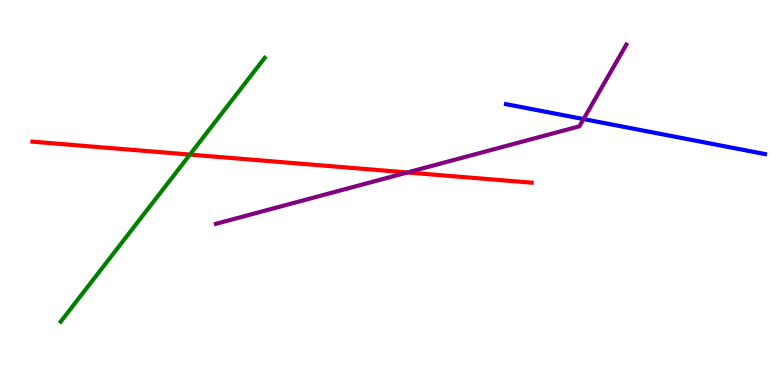[{'lines': ['blue', 'red'], 'intersections': []}, {'lines': ['green', 'red'], 'intersections': [{'x': 2.45, 'y': 5.98}]}, {'lines': ['purple', 'red'], 'intersections': [{'x': 5.26, 'y': 5.52}]}, {'lines': ['blue', 'green'], 'intersections': []}, {'lines': ['blue', 'purple'], 'intersections': [{'x': 7.53, 'y': 6.91}]}, {'lines': ['green', 'purple'], 'intersections': []}]